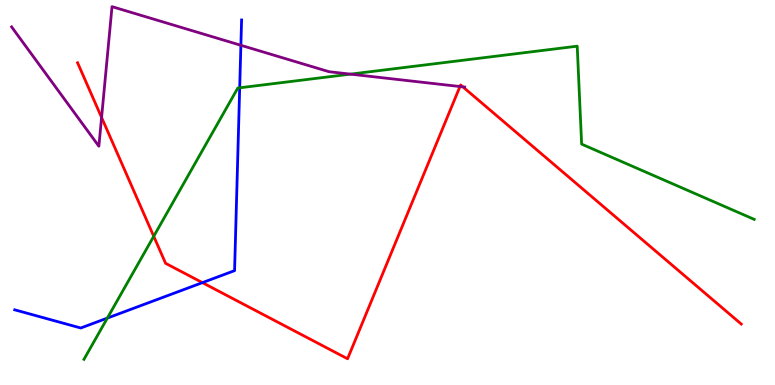[{'lines': ['blue', 'red'], 'intersections': [{'x': 2.61, 'y': 2.66}]}, {'lines': ['green', 'red'], 'intersections': [{'x': 1.98, 'y': 3.86}]}, {'lines': ['purple', 'red'], 'intersections': [{'x': 1.31, 'y': 6.95}, {'x': 5.94, 'y': 7.75}, {'x': 5.97, 'y': 7.74}]}, {'lines': ['blue', 'green'], 'intersections': [{'x': 1.39, 'y': 1.74}, {'x': 3.09, 'y': 7.72}]}, {'lines': ['blue', 'purple'], 'intersections': [{'x': 3.11, 'y': 8.82}]}, {'lines': ['green', 'purple'], 'intersections': [{'x': 4.52, 'y': 8.07}]}]